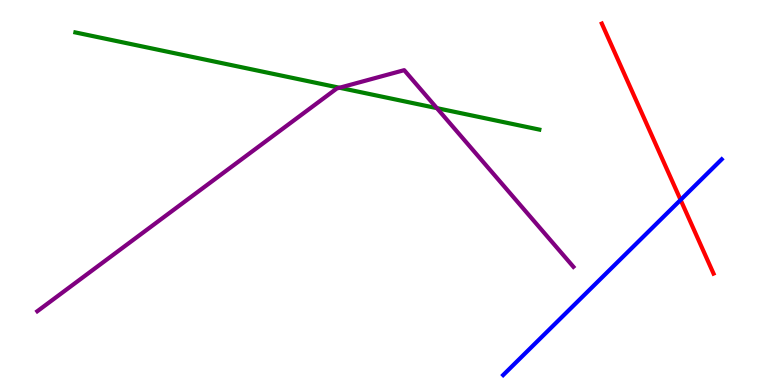[{'lines': ['blue', 'red'], 'intersections': [{'x': 8.78, 'y': 4.81}]}, {'lines': ['green', 'red'], 'intersections': []}, {'lines': ['purple', 'red'], 'intersections': []}, {'lines': ['blue', 'green'], 'intersections': []}, {'lines': ['blue', 'purple'], 'intersections': []}, {'lines': ['green', 'purple'], 'intersections': [{'x': 4.38, 'y': 7.72}, {'x': 5.64, 'y': 7.19}]}]